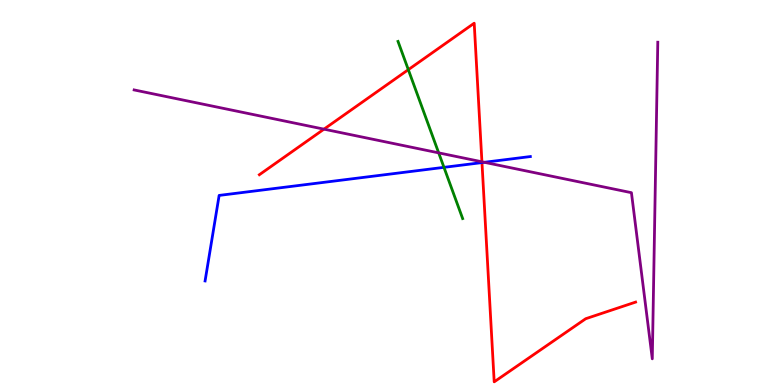[{'lines': ['blue', 'red'], 'intersections': [{'x': 6.22, 'y': 5.78}]}, {'lines': ['green', 'red'], 'intersections': [{'x': 5.27, 'y': 8.19}]}, {'lines': ['purple', 'red'], 'intersections': [{'x': 4.18, 'y': 6.65}, {'x': 6.22, 'y': 5.8}]}, {'lines': ['blue', 'green'], 'intersections': [{'x': 5.73, 'y': 5.65}]}, {'lines': ['blue', 'purple'], 'intersections': [{'x': 6.25, 'y': 5.78}]}, {'lines': ['green', 'purple'], 'intersections': [{'x': 5.66, 'y': 6.03}]}]